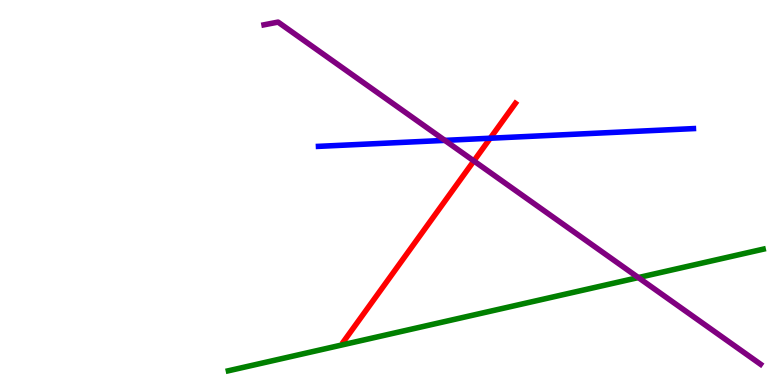[{'lines': ['blue', 'red'], 'intersections': [{'x': 6.33, 'y': 6.41}]}, {'lines': ['green', 'red'], 'intersections': []}, {'lines': ['purple', 'red'], 'intersections': [{'x': 6.11, 'y': 5.82}]}, {'lines': ['blue', 'green'], 'intersections': []}, {'lines': ['blue', 'purple'], 'intersections': [{'x': 5.74, 'y': 6.35}]}, {'lines': ['green', 'purple'], 'intersections': [{'x': 8.24, 'y': 2.79}]}]